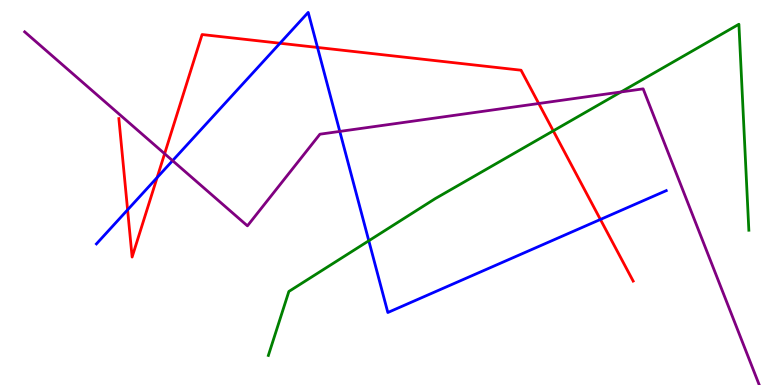[{'lines': ['blue', 'red'], 'intersections': [{'x': 1.65, 'y': 4.55}, {'x': 2.03, 'y': 5.39}, {'x': 3.61, 'y': 8.88}, {'x': 4.1, 'y': 8.77}, {'x': 7.75, 'y': 4.3}]}, {'lines': ['green', 'red'], 'intersections': [{'x': 7.14, 'y': 6.6}]}, {'lines': ['purple', 'red'], 'intersections': [{'x': 2.12, 'y': 6.01}, {'x': 6.95, 'y': 7.31}]}, {'lines': ['blue', 'green'], 'intersections': [{'x': 4.76, 'y': 3.75}]}, {'lines': ['blue', 'purple'], 'intersections': [{'x': 2.23, 'y': 5.83}, {'x': 4.38, 'y': 6.59}]}, {'lines': ['green', 'purple'], 'intersections': [{'x': 8.01, 'y': 7.61}]}]